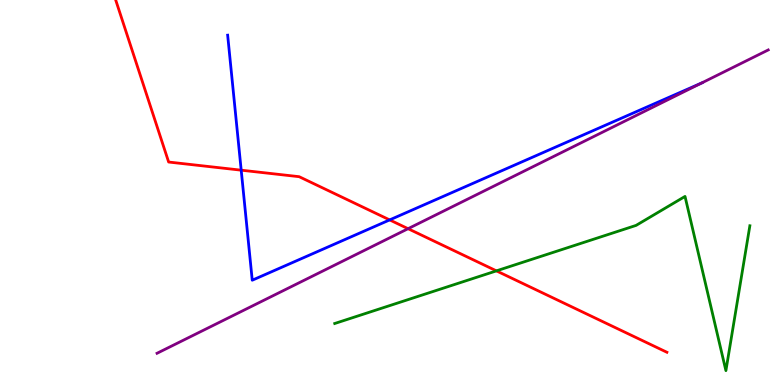[{'lines': ['blue', 'red'], 'intersections': [{'x': 3.11, 'y': 5.58}, {'x': 5.03, 'y': 4.29}]}, {'lines': ['green', 'red'], 'intersections': [{'x': 6.41, 'y': 2.96}]}, {'lines': ['purple', 'red'], 'intersections': [{'x': 5.27, 'y': 4.06}]}, {'lines': ['blue', 'green'], 'intersections': []}, {'lines': ['blue', 'purple'], 'intersections': [{'x': 9.05, 'y': 7.84}]}, {'lines': ['green', 'purple'], 'intersections': []}]